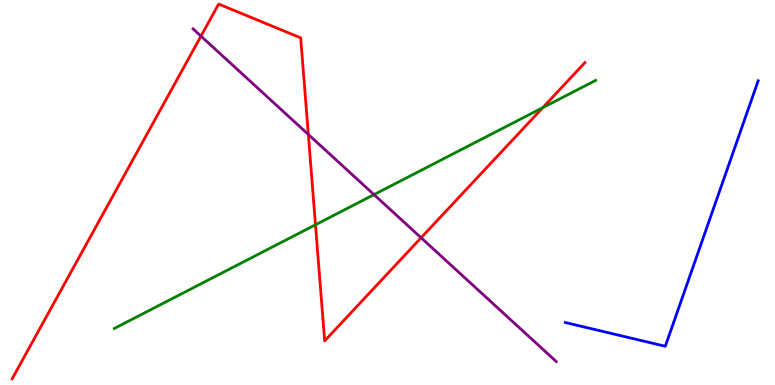[{'lines': ['blue', 'red'], 'intersections': []}, {'lines': ['green', 'red'], 'intersections': [{'x': 4.07, 'y': 4.16}, {'x': 7.0, 'y': 7.2}]}, {'lines': ['purple', 'red'], 'intersections': [{'x': 2.59, 'y': 9.06}, {'x': 3.98, 'y': 6.51}, {'x': 5.43, 'y': 3.82}]}, {'lines': ['blue', 'green'], 'intersections': []}, {'lines': ['blue', 'purple'], 'intersections': []}, {'lines': ['green', 'purple'], 'intersections': [{'x': 4.83, 'y': 4.94}]}]